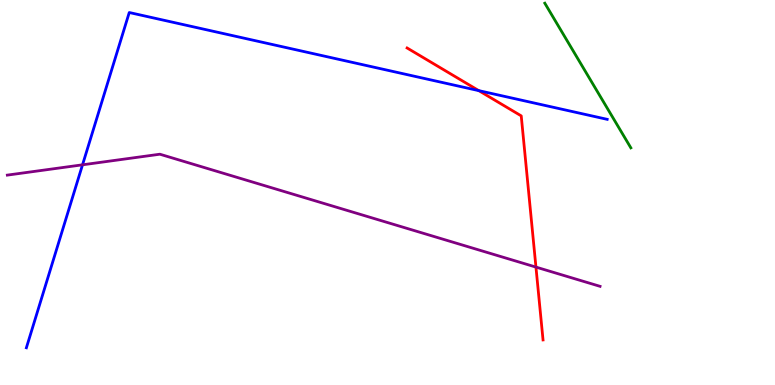[{'lines': ['blue', 'red'], 'intersections': [{'x': 6.18, 'y': 7.65}]}, {'lines': ['green', 'red'], 'intersections': []}, {'lines': ['purple', 'red'], 'intersections': [{'x': 6.92, 'y': 3.06}]}, {'lines': ['blue', 'green'], 'intersections': []}, {'lines': ['blue', 'purple'], 'intersections': [{'x': 1.06, 'y': 5.72}]}, {'lines': ['green', 'purple'], 'intersections': []}]